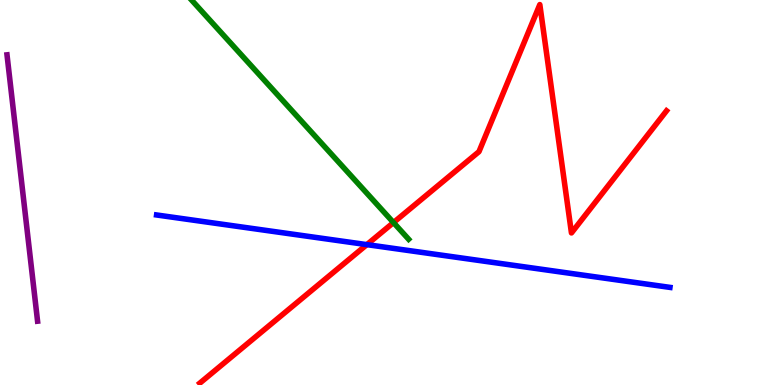[{'lines': ['blue', 'red'], 'intersections': [{'x': 4.73, 'y': 3.65}]}, {'lines': ['green', 'red'], 'intersections': [{'x': 5.08, 'y': 4.22}]}, {'lines': ['purple', 'red'], 'intersections': []}, {'lines': ['blue', 'green'], 'intersections': []}, {'lines': ['blue', 'purple'], 'intersections': []}, {'lines': ['green', 'purple'], 'intersections': []}]